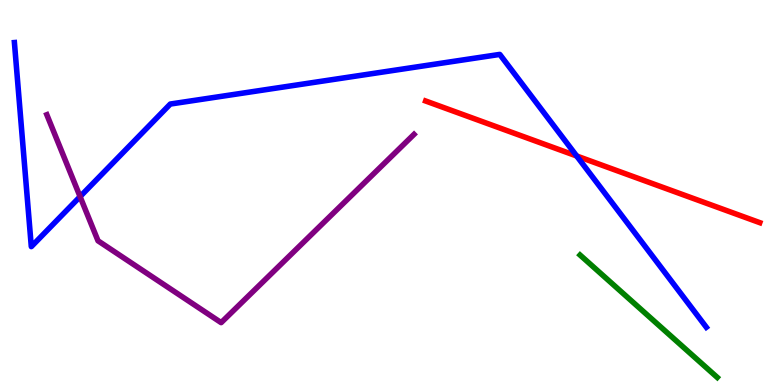[{'lines': ['blue', 'red'], 'intersections': [{'x': 7.44, 'y': 5.95}]}, {'lines': ['green', 'red'], 'intersections': []}, {'lines': ['purple', 'red'], 'intersections': []}, {'lines': ['blue', 'green'], 'intersections': []}, {'lines': ['blue', 'purple'], 'intersections': [{'x': 1.03, 'y': 4.89}]}, {'lines': ['green', 'purple'], 'intersections': []}]